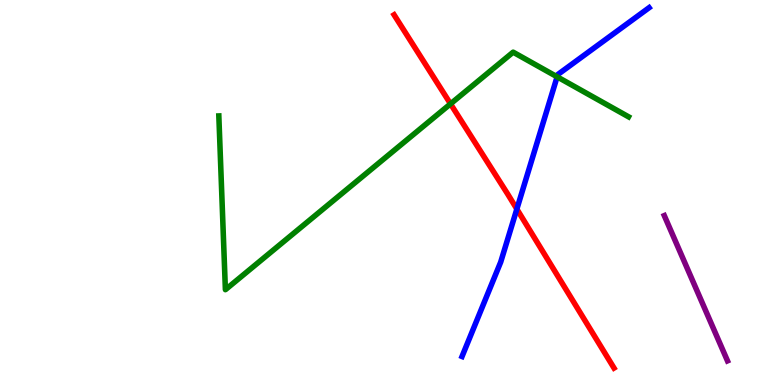[{'lines': ['blue', 'red'], 'intersections': [{'x': 6.67, 'y': 4.57}]}, {'lines': ['green', 'red'], 'intersections': [{'x': 5.81, 'y': 7.3}]}, {'lines': ['purple', 'red'], 'intersections': []}, {'lines': ['blue', 'green'], 'intersections': [{'x': 7.19, 'y': 8.0}]}, {'lines': ['blue', 'purple'], 'intersections': []}, {'lines': ['green', 'purple'], 'intersections': []}]